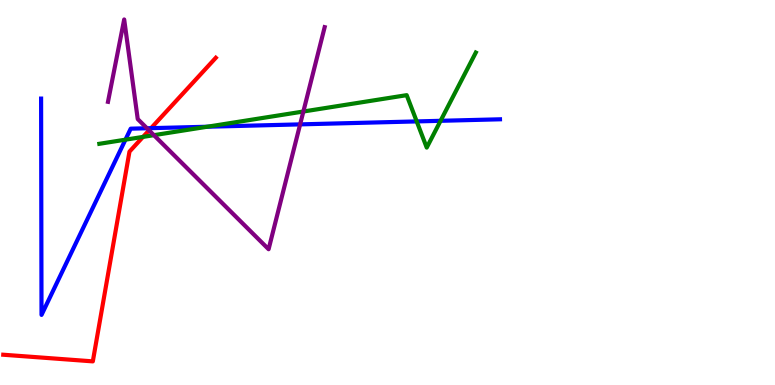[{'lines': ['blue', 'red'], 'intersections': [{'x': 1.95, 'y': 6.67}]}, {'lines': ['green', 'red'], 'intersections': [{'x': 1.85, 'y': 6.44}]}, {'lines': ['purple', 'red'], 'intersections': [{'x': 1.92, 'y': 6.61}]}, {'lines': ['blue', 'green'], 'intersections': [{'x': 1.62, 'y': 6.37}, {'x': 2.67, 'y': 6.71}, {'x': 5.38, 'y': 6.85}, {'x': 5.68, 'y': 6.86}]}, {'lines': ['blue', 'purple'], 'intersections': [{'x': 1.9, 'y': 6.67}, {'x': 3.87, 'y': 6.77}]}, {'lines': ['green', 'purple'], 'intersections': [{'x': 1.99, 'y': 6.49}, {'x': 3.91, 'y': 7.1}]}]